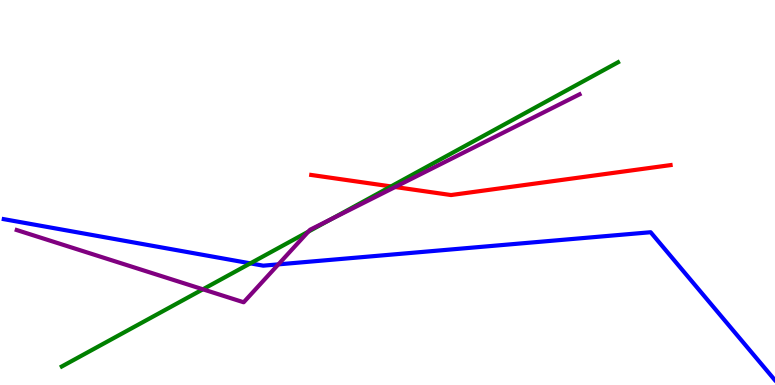[{'lines': ['blue', 'red'], 'intersections': []}, {'lines': ['green', 'red'], 'intersections': [{'x': 5.05, 'y': 5.16}]}, {'lines': ['purple', 'red'], 'intersections': [{'x': 5.1, 'y': 5.14}]}, {'lines': ['blue', 'green'], 'intersections': [{'x': 3.23, 'y': 3.16}]}, {'lines': ['blue', 'purple'], 'intersections': [{'x': 3.59, 'y': 3.13}]}, {'lines': ['green', 'purple'], 'intersections': [{'x': 2.62, 'y': 2.49}, {'x': 3.98, 'y': 3.98}, {'x': 4.27, 'y': 4.31}]}]